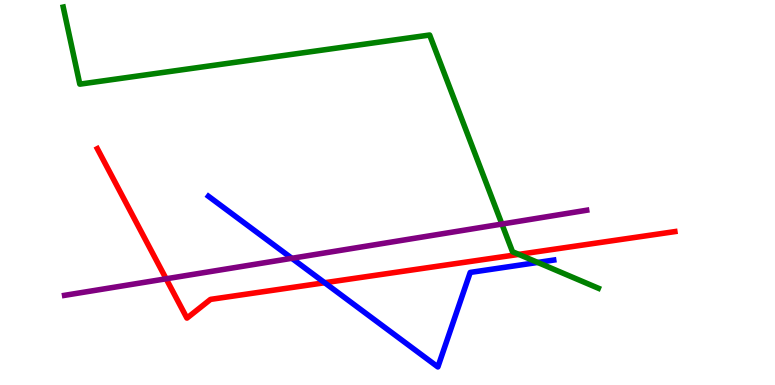[{'lines': ['blue', 'red'], 'intersections': [{'x': 4.19, 'y': 2.66}]}, {'lines': ['green', 'red'], 'intersections': [{'x': 6.69, 'y': 3.39}]}, {'lines': ['purple', 'red'], 'intersections': [{'x': 2.14, 'y': 2.76}]}, {'lines': ['blue', 'green'], 'intersections': [{'x': 6.94, 'y': 3.18}]}, {'lines': ['blue', 'purple'], 'intersections': [{'x': 3.77, 'y': 3.29}]}, {'lines': ['green', 'purple'], 'intersections': [{'x': 6.48, 'y': 4.18}]}]